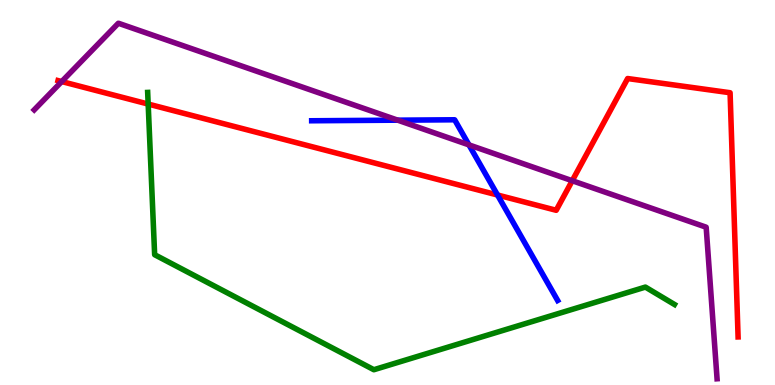[{'lines': ['blue', 'red'], 'intersections': [{'x': 6.42, 'y': 4.93}]}, {'lines': ['green', 'red'], 'intersections': [{'x': 1.91, 'y': 7.3}]}, {'lines': ['purple', 'red'], 'intersections': [{'x': 0.796, 'y': 7.88}, {'x': 7.38, 'y': 5.31}]}, {'lines': ['blue', 'green'], 'intersections': []}, {'lines': ['blue', 'purple'], 'intersections': [{'x': 5.13, 'y': 6.88}, {'x': 6.05, 'y': 6.24}]}, {'lines': ['green', 'purple'], 'intersections': []}]